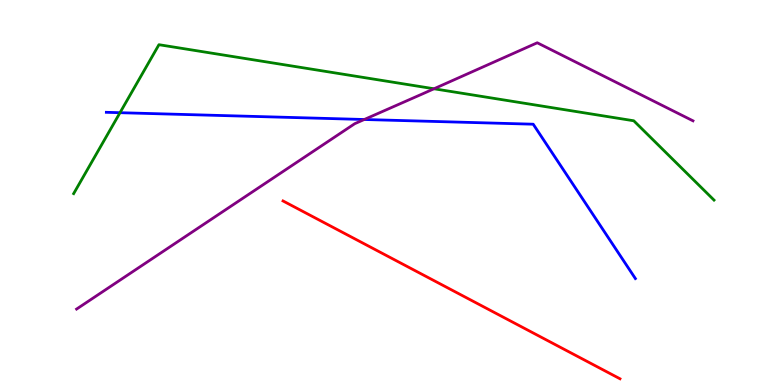[{'lines': ['blue', 'red'], 'intersections': []}, {'lines': ['green', 'red'], 'intersections': []}, {'lines': ['purple', 'red'], 'intersections': []}, {'lines': ['blue', 'green'], 'intersections': [{'x': 1.55, 'y': 7.07}]}, {'lines': ['blue', 'purple'], 'intersections': [{'x': 4.7, 'y': 6.9}]}, {'lines': ['green', 'purple'], 'intersections': [{'x': 5.6, 'y': 7.69}]}]